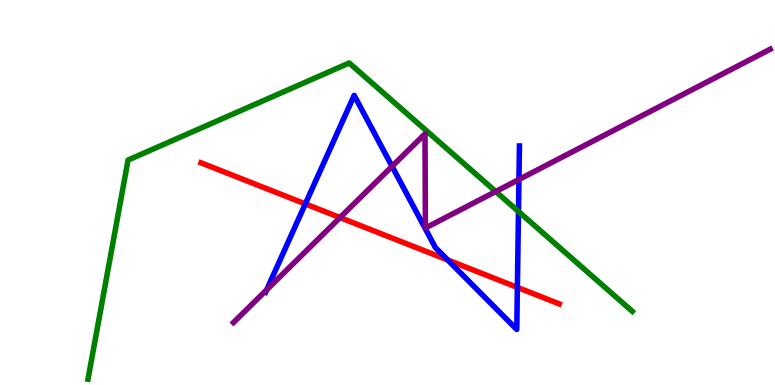[{'lines': ['blue', 'red'], 'intersections': [{'x': 3.94, 'y': 4.7}, {'x': 5.78, 'y': 3.25}, {'x': 6.68, 'y': 2.53}]}, {'lines': ['green', 'red'], 'intersections': []}, {'lines': ['purple', 'red'], 'intersections': [{'x': 4.39, 'y': 4.35}]}, {'lines': ['blue', 'green'], 'intersections': [{'x': 6.69, 'y': 4.51}]}, {'lines': ['blue', 'purple'], 'intersections': [{'x': 3.44, 'y': 2.47}, {'x': 5.06, 'y': 5.68}, {'x': 6.7, 'y': 5.34}]}, {'lines': ['green', 'purple'], 'intersections': [{'x': 6.4, 'y': 5.03}]}]